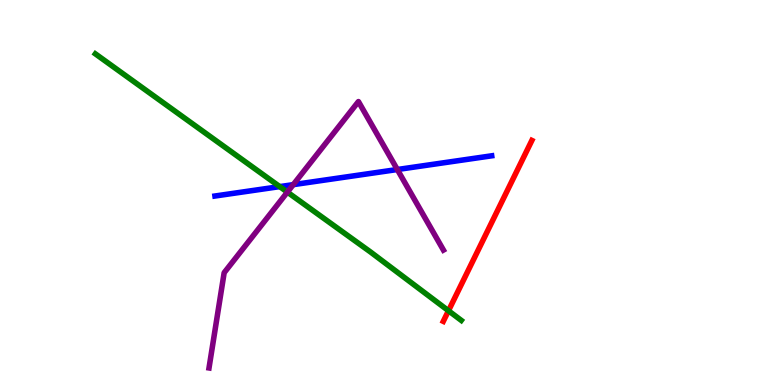[{'lines': ['blue', 'red'], 'intersections': []}, {'lines': ['green', 'red'], 'intersections': [{'x': 5.79, 'y': 1.93}]}, {'lines': ['purple', 'red'], 'intersections': []}, {'lines': ['blue', 'green'], 'intersections': [{'x': 3.61, 'y': 5.15}]}, {'lines': ['blue', 'purple'], 'intersections': [{'x': 3.78, 'y': 5.2}, {'x': 5.13, 'y': 5.6}]}, {'lines': ['green', 'purple'], 'intersections': [{'x': 3.71, 'y': 5.01}]}]